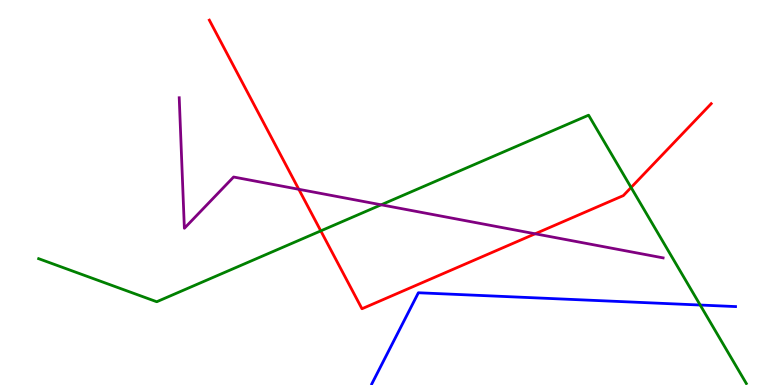[{'lines': ['blue', 'red'], 'intersections': []}, {'lines': ['green', 'red'], 'intersections': [{'x': 4.14, 'y': 4.0}, {'x': 8.14, 'y': 5.13}]}, {'lines': ['purple', 'red'], 'intersections': [{'x': 3.86, 'y': 5.08}, {'x': 6.9, 'y': 3.93}]}, {'lines': ['blue', 'green'], 'intersections': [{'x': 9.03, 'y': 2.08}]}, {'lines': ['blue', 'purple'], 'intersections': []}, {'lines': ['green', 'purple'], 'intersections': [{'x': 4.92, 'y': 4.68}]}]